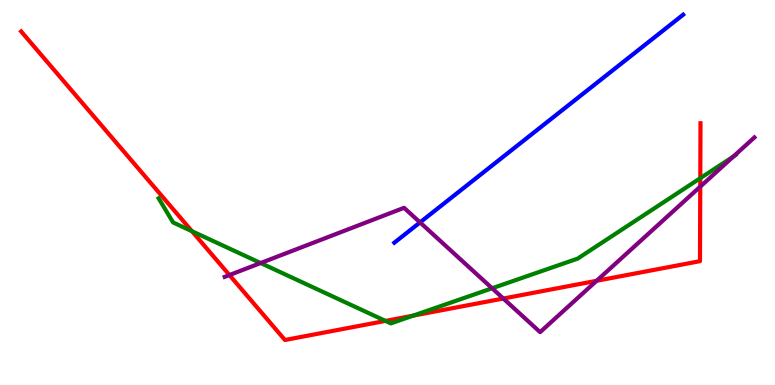[{'lines': ['blue', 'red'], 'intersections': []}, {'lines': ['green', 'red'], 'intersections': [{'x': 2.48, 'y': 3.99}, {'x': 4.97, 'y': 1.66}, {'x': 5.33, 'y': 1.8}, {'x': 9.04, 'y': 5.37}]}, {'lines': ['purple', 'red'], 'intersections': [{'x': 2.96, 'y': 2.86}, {'x': 6.49, 'y': 2.25}, {'x': 7.7, 'y': 2.71}, {'x': 9.04, 'y': 5.15}]}, {'lines': ['blue', 'green'], 'intersections': []}, {'lines': ['blue', 'purple'], 'intersections': [{'x': 5.42, 'y': 4.22}]}, {'lines': ['green', 'purple'], 'intersections': [{'x': 3.36, 'y': 3.17}, {'x': 6.35, 'y': 2.51}, {'x': 9.46, 'y': 5.94}]}]